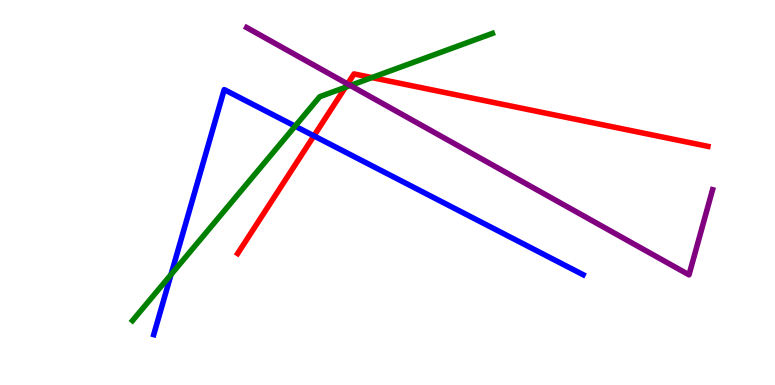[{'lines': ['blue', 'red'], 'intersections': [{'x': 4.05, 'y': 6.47}]}, {'lines': ['green', 'red'], 'intersections': [{'x': 4.46, 'y': 7.73}, {'x': 4.8, 'y': 7.98}]}, {'lines': ['purple', 'red'], 'intersections': [{'x': 4.48, 'y': 7.82}]}, {'lines': ['blue', 'green'], 'intersections': [{'x': 2.21, 'y': 2.87}, {'x': 3.81, 'y': 6.72}]}, {'lines': ['blue', 'purple'], 'intersections': []}, {'lines': ['green', 'purple'], 'intersections': [{'x': 4.52, 'y': 7.78}]}]